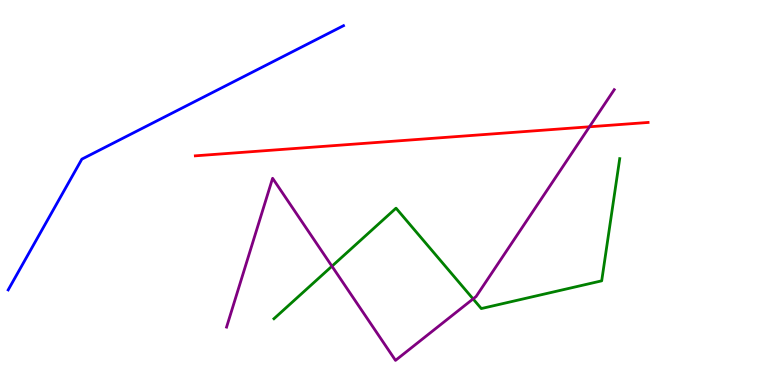[{'lines': ['blue', 'red'], 'intersections': []}, {'lines': ['green', 'red'], 'intersections': []}, {'lines': ['purple', 'red'], 'intersections': [{'x': 7.61, 'y': 6.71}]}, {'lines': ['blue', 'green'], 'intersections': []}, {'lines': ['blue', 'purple'], 'intersections': []}, {'lines': ['green', 'purple'], 'intersections': [{'x': 4.28, 'y': 3.09}, {'x': 6.1, 'y': 2.24}]}]